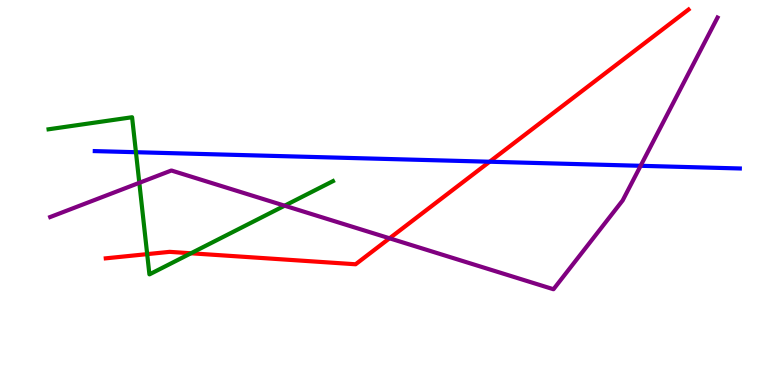[{'lines': ['blue', 'red'], 'intersections': [{'x': 6.32, 'y': 5.8}]}, {'lines': ['green', 'red'], 'intersections': [{'x': 1.9, 'y': 3.4}, {'x': 2.46, 'y': 3.42}]}, {'lines': ['purple', 'red'], 'intersections': [{'x': 5.03, 'y': 3.81}]}, {'lines': ['blue', 'green'], 'intersections': [{'x': 1.75, 'y': 6.05}]}, {'lines': ['blue', 'purple'], 'intersections': [{'x': 8.27, 'y': 5.69}]}, {'lines': ['green', 'purple'], 'intersections': [{'x': 1.8, 'y': 5.25}, {'x': 3.67, 'y': 4.66}]}]